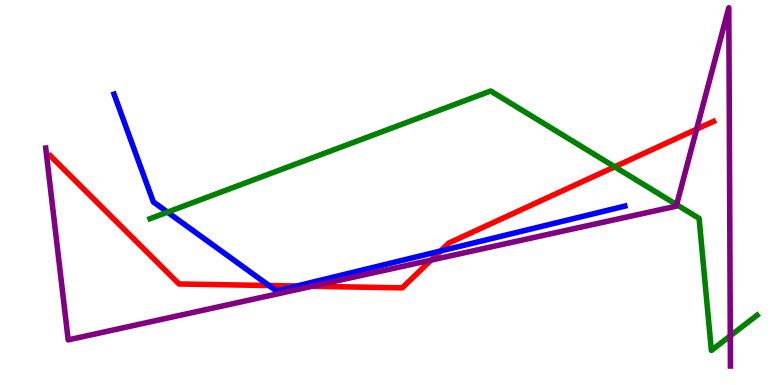[{'lines': ['blue', 'red'], 'intersections': [{'x': 3.47, 'y': 2.58}, {'x': 3.83, 'y': 2.57}, {'x': 5.68, 'y': 3.48}]}, {'lines': ['green', 'red'], 'intersections': [{'x': 7.93, 'y': 5.67}]}, {'lines': ['purple', 'red'], 'intersections': [{'x': 4.03, 'y': 2.56}, {'x': 5.56, 'y': 3.24}, {'x': 8.99, 'y': 6.64}]}, {'lines': ['blue', 'green'], 'intersections': [{'x': 2.16, 'y': 4.49}]}, {'lines': ['blue', 'purple'], 'intersections': []}, {'lines': ['green', 'purple'], 'intersections': [{'x': 8.73, 'y': 4.68}, {'x': 9.42, 'y': 1.28}]}]